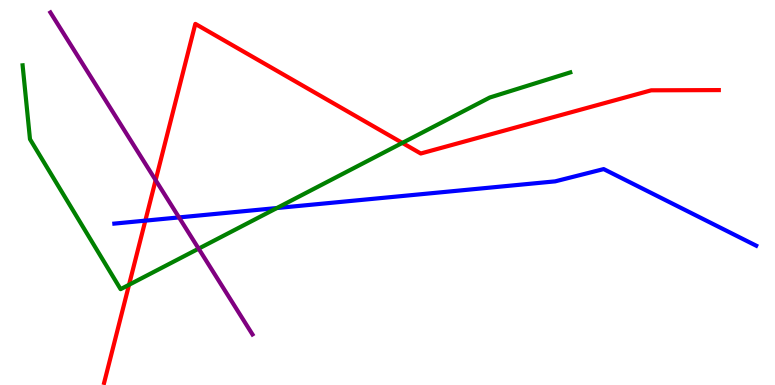[{'lines': ['blue', 'red'], 'intersections': [{'x': 1.88, 'y': 4.27}]}, {'lines': ['green', 'red'], 'intersections': [{'x': 1.66, 'y': 2.6}, {'x': 5.19, 'y': 6.29}]}, {'lines': ['purple', 'red'], 'intersections': [{'x': 2.01, 'y': 5.32}]}, {'lines': ['blue', 'green'], 'intersections': [{'x': 3.57, 'y': 4.6}]}, {'lines': ['blue', 'purple'], 'intersections': [{'x': 2.31, 'y': 4.35}]}, {'lines': ['green', 'purple'], 'intersections': [{'x': 2.56, 'y': 3.54}]}]